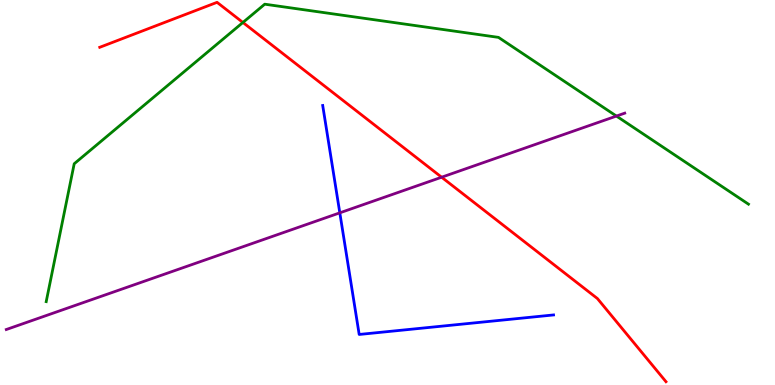[{'lines': ['blue', 'red'], 'intersections': []}, {'lines': ['green', 'red'], 'intersections': [{'x': 3.13, 'y': 9.42}]}, {'lines': ['purple', 'red'], 'intersections': [{'x': 5.7, 'y': 5.4}]}, {'lines': ['blue', 'green'], 'intersections': []}, {'lines': ['blue', 'purple'], 'intersections': [{'x': 4.38, 'y': 4.47}]}, {'lines': ['green', 'purple'], 'intersections': [{'x': 7.95, 'y': 6.99}]}]